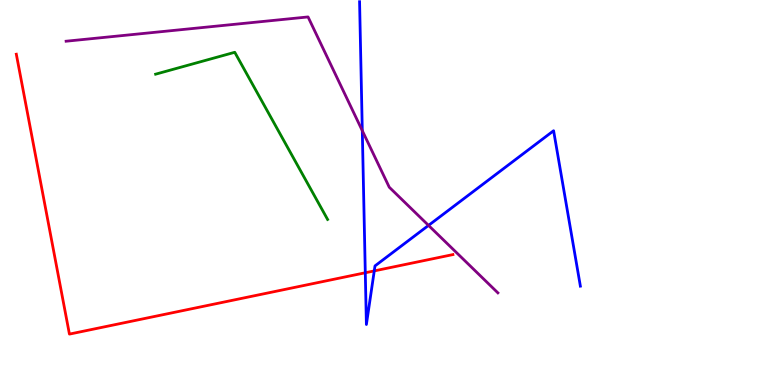[{'lines': ['blue', 'red'], 'intersections': [{'x': 4.71, 'y': 2.92}, {'x': 4.83, 'y': 2.96}]}, {'lines': ['green', 'red'], 'intersections': []}, {'lines': ['purple', 'red'], 'intersections': []}, {'lines': ['blue', 'green'], 'intersections': []}, {'lines': ['blue', 'purple'], 'intersections': [{'x': 4.67, 'y': 6.61}, {'x': 5.53, 'y': 4.15}]}, {'lines': ['green', 'purple'], 'intersections': []}]